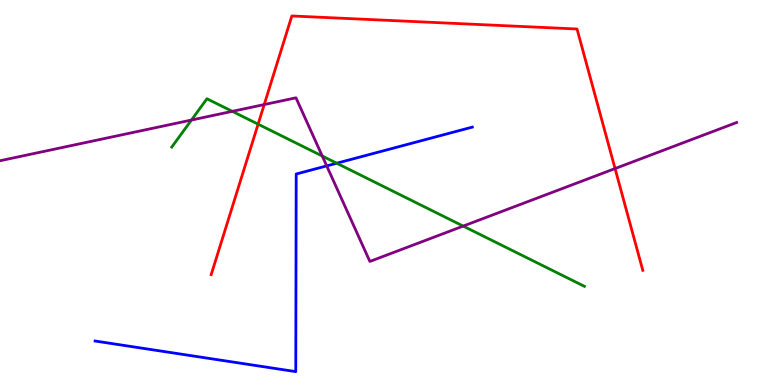[{'lines': ['blue', 'red'], 'intersections': []}, {'lines': ['green', 'red'], 'intersections': [{'x': 3.33, 'y': 6.77}]}, {'lines': ['purple', 'red'], 'intersections': [{'x': 3.41, 'y': 7.28}, {'x': 7.94, 'y': 5.62}]}, {'lines': ['blue', 'green'], 'intersections': [{'x': 4.34, 'y': 5.76}]}, {'lines': ['blue', 'purple'], 'intersections': [{'x': 4.22, 'y': 5.69}]}, {'lines': ['green', 'purple'], 'intersections': [{'x': 2.47, 'y': 6.88}, {'x': 3.0, 'y': 7.11}, {'x': 4.16, 'y': 5.95}, {'x': 5.98, 'y': 4.13}]}]